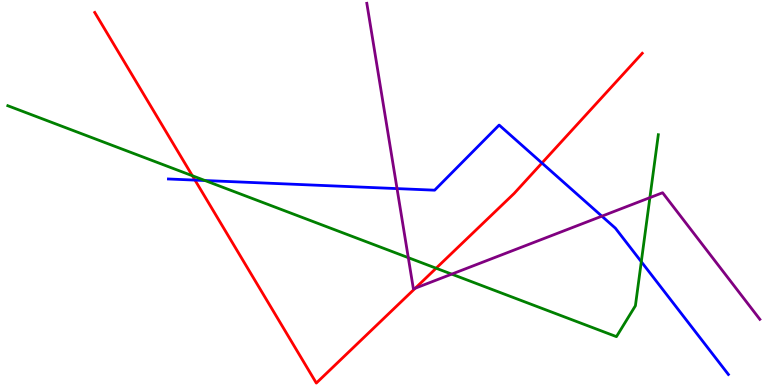[{'lines': ['blue', 'red'], 'intersections': [{'x': 2.52, 'y': 5.32}, {'x': 6.99, 'y': 5.77}]}, {'lines': ['green', 'red'], 'intersections': [{'x': 2.48, 'y': 5.44}, {'x': 5.63, 'y': 3.03}]}, {'lines': ['purple', 'red'], 'intersections': [{'x': 5.36, 'y': 2.51}]}, {'lines': ['blue', 'green'], 'intersections': [{'x': 2.64, 'y': 5.31}, {'x': 8.27, 'y': 3.2}]}, {'lines': ['blue', 'purple'], 'intersections': [{'x': 5.12, 'y': 5.1}, {'x': 7.77, 'y': 4.39}]}, {'lines': ['green', 'purple'], 'intersections': [{'x': 5.27, 'y': 3.31}, {'x': 5.83, 'y': 2.88}, {'x': 8.39, 'y': 4.87}]}]